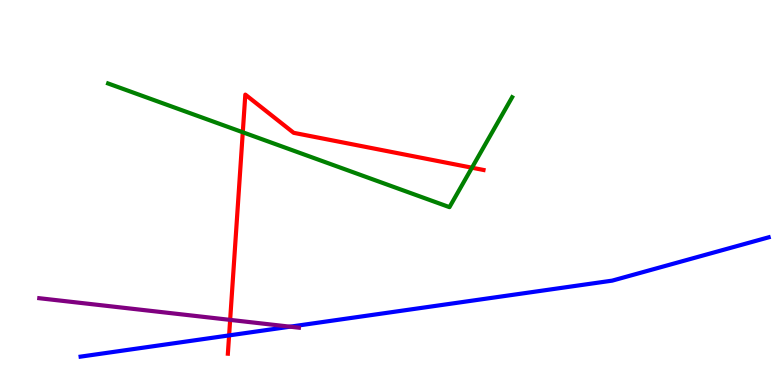[{'lines': ['blue', 'red'], 'intersections': [{'x': 2.96, 'y': 1.29}]}, {'lines': ['green', 'red'], 'intersections': [{'x': 3.13, 'y': 6.56}, {'x': 6.09, 'y': 5.64}]}, {'lines': ['purple', 'red'], 'intersections': [{'x': 2.97, 'y': 1.69}]}, {'lines': ['blue', 'green'], 'intersections': []}, {'lines': ['blue', 'purple'], 'intersections': [{'x': 3.74, 'y': 1.51}]}, {'lines': ['green', 'purple'], 'intersections': []}]